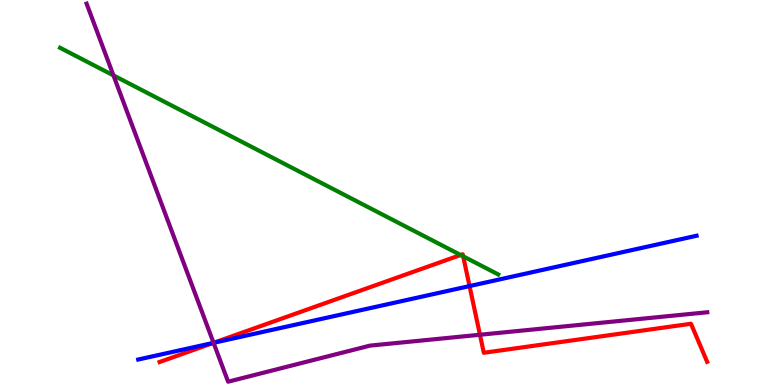[{'lines': ['blue', 'red'], 'intersections': [{'x': 2.76, 'y': 1.1}, {'x': 6.06, 'y': 2.57}]}, {'lines': ['green', 'red'], 'intersections': [{'x': 5.94, 'y': 3.38}, {'x': 5.98, 'y': 3.34}]}, {'lines': ['purple', 'red'], 'intersections': [{'x': 2.76, 'y': 1.1}, {'x': 6.19, 'y': 1.31}]}, {'lines': ['blue', 'green'], 'intersections': []}, {'lines': ['blue', 'purple'], 'intersections': [{'x': 2.76, 'y': 1.1}]}, {'lines': ['green', 'purple'], 'intersections': [{'x': 1.46, 'y': 8.04}]}]